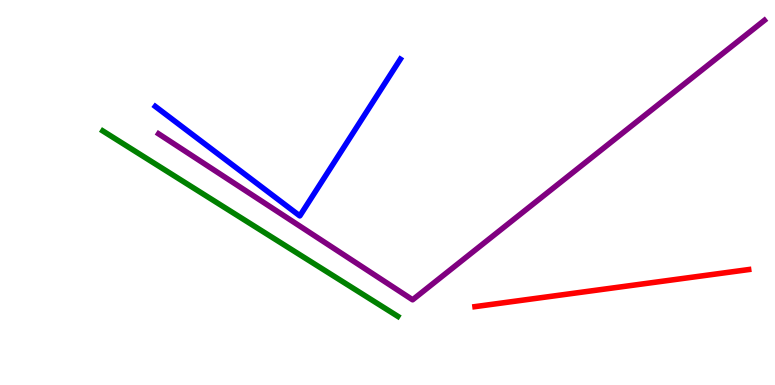[{'lines': ['blue', 'red'], 'intersections': []}, {'lines': ['green', 'red'], 'intersections': []}, {'lines': ['purple', 'red'], 'intersections': []}, {'lines': ['blue', 'green'], 'intersections': []}, {'lines': ['blue', 'purple'], 'intersections': []}, {'lines': ['green', 'purple'], 'intersections': []}]